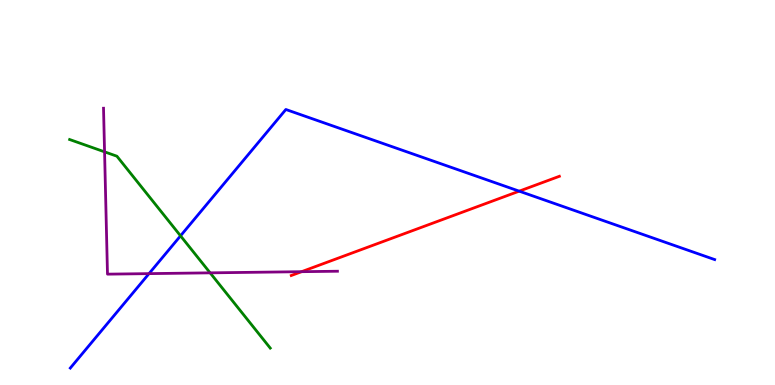[{'lines': ['blue', 'red'], 'intersections': [{'x': 6.7, 'y': 5.03}]}, {'lines': ['green', 'red'], 'intersections': []}, {'lines': ['purple', 'red'], 'intersections': [{'x': 3.89, 'y': 2.94}]}, {'lines': ['blue', 'green'], 'intersections': [{'x': 2.33, 'y': 3.87}]}, {'lines': ['blue', 'purple'], 'intersections': [{'x': 1.92, 'y': 2.89}]}, {'lines': ['green', 'purple'], 'intersections': [{'x': 1.35, 'y': 6.06}, {'x': 2.71, 'y': 2.91}]}]